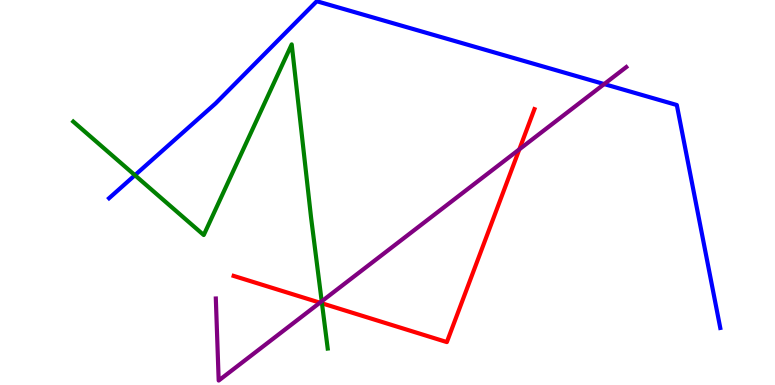[{'lines': ['blue', 'red'], 'intersections': []}, {'lines': ['green', 'red'], 'intersections': [{'x': 4.15, 'y': 2.12}]}, {'lines': ['purple', 'red'], 'intersections': [{'x': 4.13, 'y': 2.14}, {'x': 6.7, 'y': 6.12}]}, {'lines': ['blue', 'green'], 'intersections': [{'x': 1.74, 'y': 5.45}]}, {'lines': ['blue', 'purple'], 'intersections': [{'x': 7.8, 'y': 7.82}]}, {'lines': ['green', 'purple'], 'intersections': [{'x': 4.15, 'y': 2.17}]}]